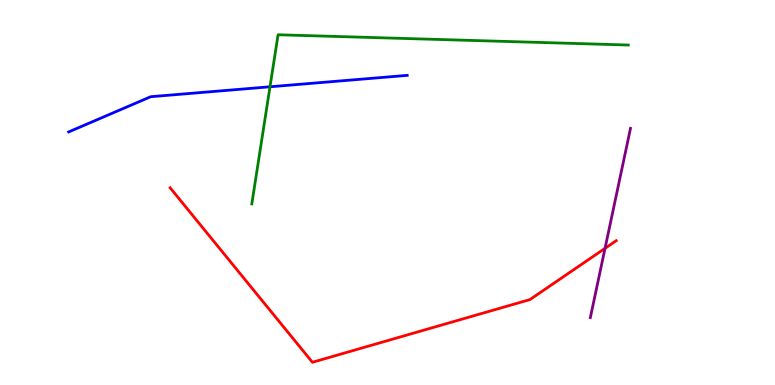[{'lines': ['blue', 'red'], 'intersections': []}, {'lines': ['green', 'red'], 'intersections': []}, {'lines': ['purple', 'red'], 'intersections': [{'x': 7.81, 'y': 3.55}]}, {'lines': ['blue', 'green'], 'intersections': [{'x': 3.48, 'y': 7.75}]}, {'lines': ['blue', 'purple'], 'intersections': []}, {'lines': ['green', 'purple'], 'intersections': []}]